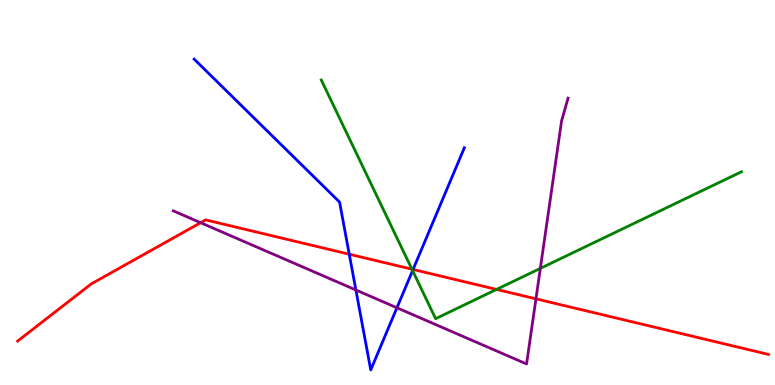[{'lines': ['blue', 'red'], 'intersections': [{'x': 4.51, 'y': 3.4}, {'x': 5.33, 'y': 3.0}]}, {'lines': ['green', 'red'], 'intersections': [{'x': 5.32, 'y': 3.01}, {'x': 6.41, 'y': 2.48}]}, {'lines': ['purple', 'red'], 'intersections': [{'x': 2.59, 'y': 4.22}, {'x': 6.92, 'y': 2.24}]}, {'lines': ['blue', 'green'], 'intersections': [{'x': 5.32, 'y': 2.97}]}, {'lines': ['blue', 'purple'], 'intersections': [{'x': 4.59, 'y': 2.47}, {'x': 5.12, 'y': 2.01}]}, {'lines': ['green', 'purple'], 'intersections': [{'x': 6.97, 'y': 3.03}]}]